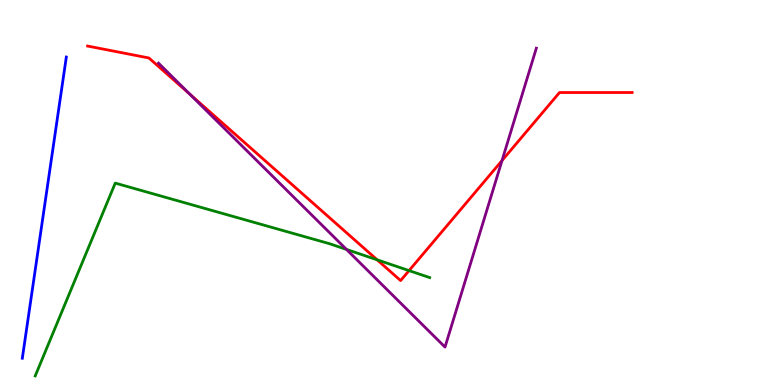[{'lines': ['blue', 'red'], 'intersections': []}, {'lines': ['green', 'red'], 'intersections': [{'x': 4.87, 'y': 3.25}, {'x': 5.28, 'y': 2.97}]}, {'lines': ['purple', 'red'], 'intersections': [{'x': 2.45, 'y': 7.56}, {'x': 6.48, 'y': 5.83}]}, {'lines': ['blue', 'green'], 'intersections': []}, {'lines': ['blue', 'purple'], 'intersections': []}, {'lines': ['green', 'purple'], 'intersections': [{'x': 4.47, 'y': 3.52}]}]